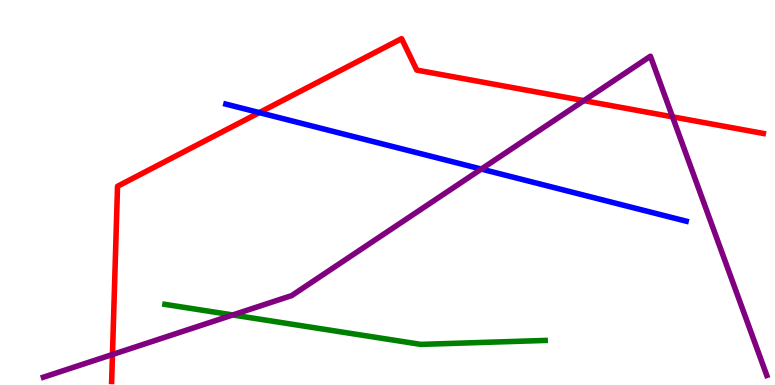[{'lines': ['blue', 'red'], 'intersections': [{'x': 3.35, 'y': 7.08}]}, {'lines': ['green', 'red'], 'intersections': []}, {'lines': ['purple', 'red'], 'intersections': [{'x': 1.45, 'y': 0.792}, {'x': 7.53, 'y': 7.39}, {'x': 8.68, 'y': 6.97}]}, {'lines': ['blue', 'green'], 'intersections': []}, {'lines': ['blue', 'purple'], 'intersections': [{'x': 6.21, 'y': 5.61}]}, {'lines': ['green', 'purple'], 'intersections': [{'x': 3.0, 'y': 1.82}]}]